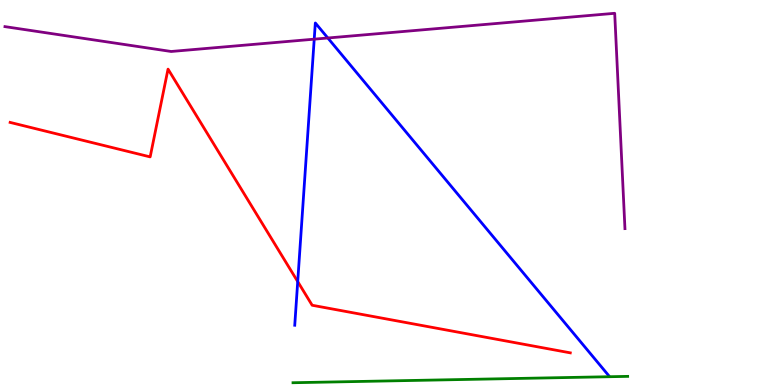[{'lines': ['blue', 'red'], 'intersections': [{'x': 3.84, 'y': 2.69}]}, {'lines': ['green', 'red'], 'intersections': []}, {'lines': ['purple', 'red'], 'intersections': []}, {'lines': ['blue', 'green'], 'intersections': []}, {'lines': ['blue', 'purple'], 'intersections': [{'x': 4.05, 'y': 8.98}, {'x': 4.23, 'y': 9.01}]}, {'lines': ['green', 'purple'], 'intersections': []}]